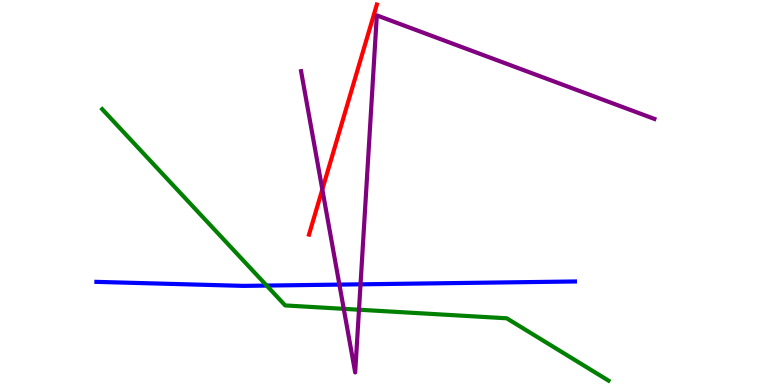[{'lines': ['blue', 'red'], 'intersections': []}, {'lines': ['green', 'red'], 'intersections': []}, {'lines': ['purple', 'red'], 'intersections': [{'x': 4.16, 'y': 5.08}]}, {'lines': ['blue', 'green'], 'intersections': [{'x': 3.44, 'y': 2.58}]}, {'lines': ['blue', 'purple'], 'intersections': [{'x': 4.38, 'y': 2.61}, {'x': 4.65, 'y': 2.61}]}, {'lines': ['green', 'purple'], 'intersections': [{'x': 4.44, 'y': 1.98}, {'x': 4.63, 'y': 1.96}]}]